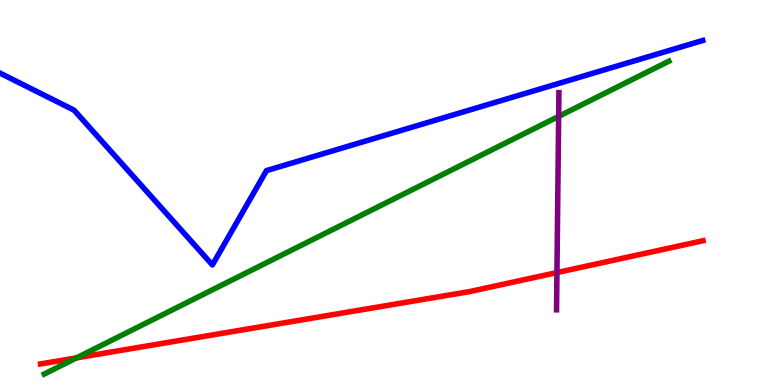[{'lines': ['blue', 'red'], 'intersections': []}, {'lines': ['green', 'red'], 'intersections': [{'x': 0.987, 'y': 0.705}]}, {'lines': ['purple', 'red'], 'intersections': [{'x': 7.19, 'y': 2.92}]}, {'lines': ['blue', 'green'], 'intersections': []}, {'lines': ['blue', 'purple'], 'intersections': []}, {'lines': ['green', 'purple'], 'intersections': [{'x': 7.21, 'y': 6.98}]}]